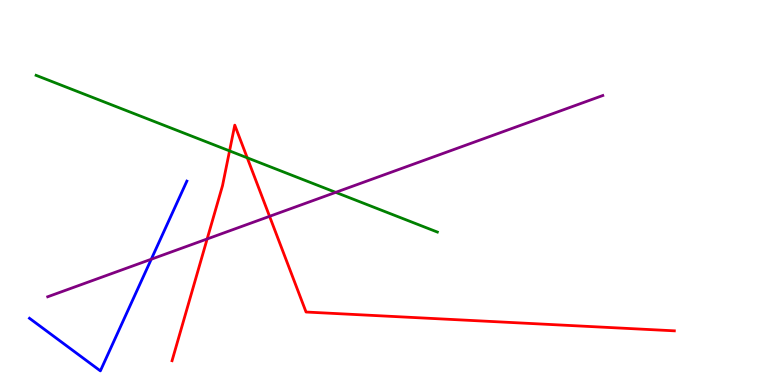[{'lines': ['blue', 'red'], 'intersections': []}, {'lines': ['green', 'red'], 'intersections': [{'x': 2.96, 'y': 6.08}, {'x': 3.19, 'y': 5.9}]}, {'lines': ['purple', 'red'], 'intersections': [{'x': 2.67, 'y': 3.79}, {'x': 3.48, 'y': 4.38}]}, {'lines': ['blue', 'green'], 'intersections': []}, {'lines': ['blue', 'purple'], 'intersections': [{'x': 1.95, 'y': 3.27}]}, {'lines': ['green', 'purple'], 'intersections': [{'x': 4.33, 'y': 5.0}]}]